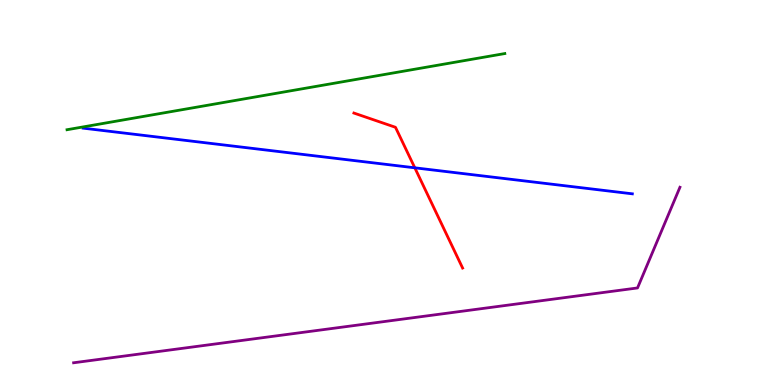[{'lines': ['blue', 'red'], 'intersections': [{'x': 5.35, 'y': 5.64}]}, {'lines': ['green', 'red'], 'intersections': []}, {'lines': ['purple', 'red'], 'intersections': []}, {'lines': ['blue', 'green'], 'intersections': []}, {'lines': ['blue', 'purple'], 'intersections': []}, {'lines': ['green', 'purple'], 'intersections': []}]